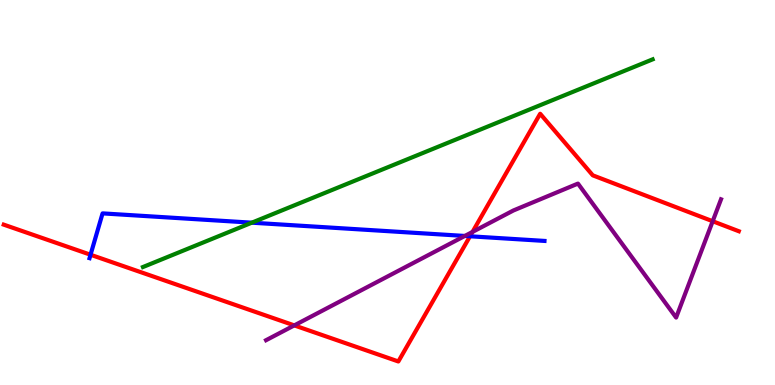[{'lines': ['blue', 'red'], 'intersections': [{'x': 1.17, 'y': 3.38}, {'x': 6.06, 'y': 3.86}]}, {'lines': ['green', 'red'], 'intersections': []}, {'lines': ['purple', 'red'], 'intersections': [{'x': 3.8, 'y': 1.55}, {'x': 6.1, 'y': 3.98}, {'x': 9.2, 'y': 4.25}]}, {'lines': ['blue', 'green'], 'intersections': [{'x': 3.25, 'y': 4.22}]}, {'lines': ['blue', 'purple'], 'intersections': [{'x': 6.0, 'y': 3.87}]}, {'lines': ['green', 'purple'], 'intersections': []}]